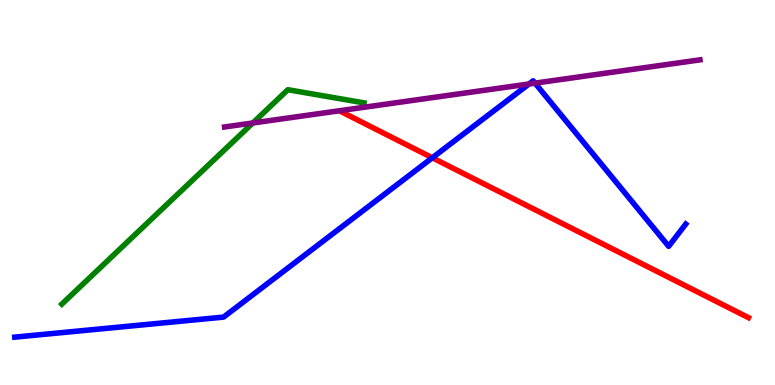[{'lines': ['blue', 'red'], 'intersections': [{'x': 5.58, 'y': 5.9}]}, {'lines': ['green', 'red'], 'intersections': []}, {'lines': ['purple', 'red'], 'intersections': []}, {'lines': ['blue', 'green'], 'intersections': []}, {'lines': ['blue', 'purple'], 'intersections': [{'x': 6.83, 'y': 7.82}, {'x': 6.9, 'y': 7.84}]}, {'lines': ['green', 'purple'], 'intersections': [{'x': 3.26, 'y': 6.81}]}]